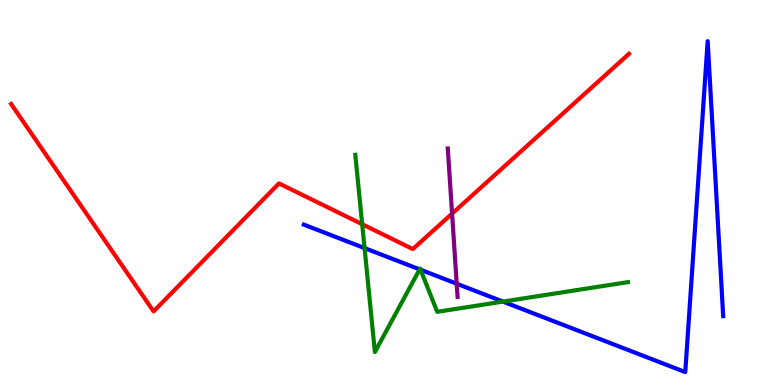[{'lines': ['blue', 'red'], 'intersections': []}, {'lines': ['green', 'red'], 'intersections': [{'x': 4.67, 'y': 4.18}]}, {'lines': ['purple', 'red'], 'intersections': [{'x': 5.83, 'y': 4.45}]}, {'lines': ['blue', 'green'], 'intersections': [{'x': 4.7, 'y': 3.56}, {'x': 5.41, 'y': 3.0}, {'x': 5.43, 'y': 2.99}, {'x': 6.49, 'y': 2.17}]}, {'lines': ['blue', 'purple'], 'intersections': [{'x': 5.89, 'y': 2.63}]}, {'lines': ['green', 'purple'], 'intersections': []}]